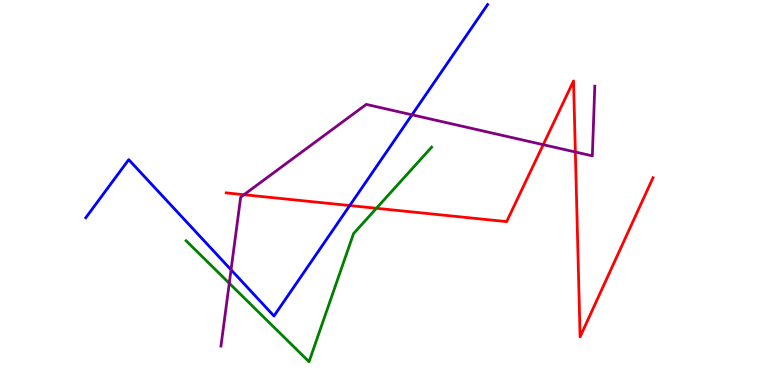[{'lines': ['blue', 'red'], 'intersections': [{'x': 4.51, 'y': 4.66}]}, {'lines': ['green', 'red'], 'intersections': [{'x': 4.86, 'y': 4.59}]}, {'lines': ['purple', 'red'], 'intersections': [{'x': 3.15, 'y': 4.94}, {'x': 7.01, 'y': 6.24}, {'x': 7.42, 'y': 6.05}]}, {'lines': ['blue', 'green'], 'intersections': []}, {'lines': ['blue', 'purple'], 'intersections': [{'x': 2.98, 'y': 2.99}, {'x': 5.32, 'y': 7.02}]}, {'lines': ['green', 'purple'], 'intersections': [{'x': 2.96, 'y': 2.64}]}]